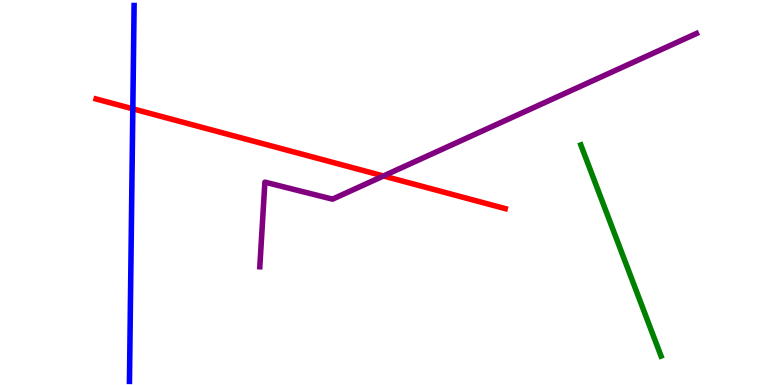[{'lines': ['blue', 'red'], 'intersections': [{'x': 1.71, 'y': 7.17}]}, {'lines': ['green', 'red'], 'intersections': []}, {'lines': ['purple', 'red'], 'intersections': [{'x': 4.95, 'y': 5.43}]}, {'lines': ['blue', 'green'], 'intersections': []}, {'lines': ['blue', 'purple'], 'intersections': []}, {'lines': ['green', 'purple'], 'intersections': []}]